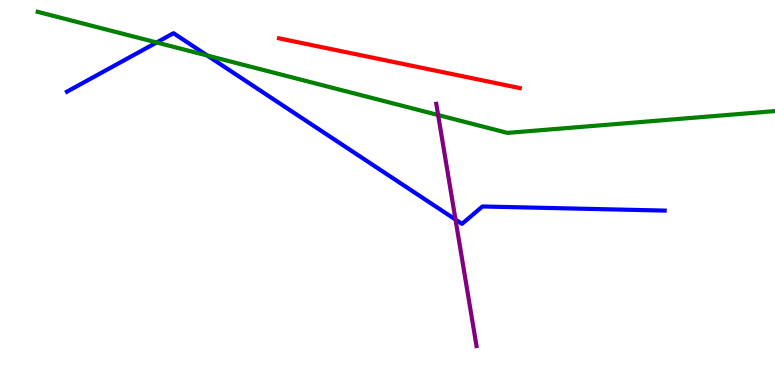[{'lines': ['blue', 'red'], 'intersections': []}, {'lines': ['green', 'red'], 'intersections': []}, {'lines': ['purple', 'red'], 'intersections': []}, {'lines': ['blue', 'green'], 'intersections': [{'x': 2.02, 'y': 8.9}, {'x': 2.68, 'y': 8.56}]}, {'lines': ['blue', 'purple'], 'intersections': [{'x': 5.88, 'y': 4.3}]}, {'lines': ['green', 'purple'], 'intersections': [{'x': 5.65, 'y': 7.01}]}]